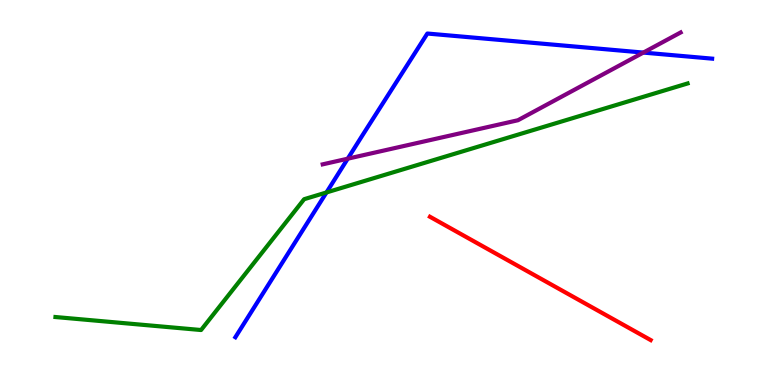[{'lines': ['blue', 'red'], 'intersections': []}, {'lines': ['green', 'red'], 'intersections': []}, {'lines': ['purple', 'red'], 'intersections': []}, {'lines': ['blue', 'green'], 'intersections': [{'x': 4.21, 'y': 5.0}]}, {'lines': ['blue', 'purple'], 'intersections': [{'x': 4.49, 'y': 5.88}, {'x': 8.3, 'y': 8.63}]}, {'lines': ['green', 'purple'], 'intersections': []}]